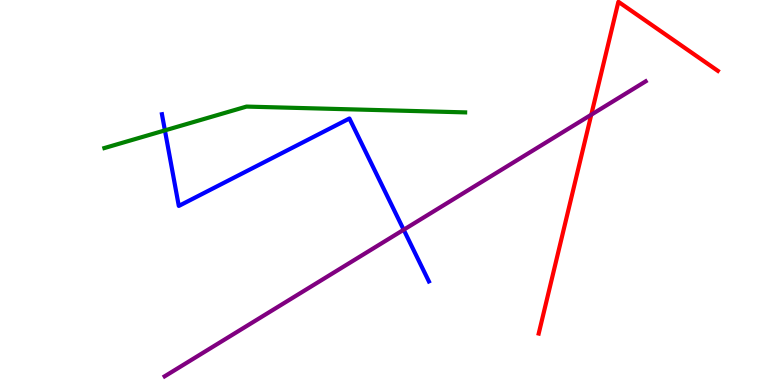[{'lines': ['blue', 'red'], 'intersections': []}, {'lines': ['green', 'red'], 'intersections': []}, {'lines': ['purple', 'red'], 'intersections': [{'x': 7.63, 'y': 7.02}]}, {'lines': ['blue', 'green'], 'intersections': [{'x': 2.13, 'y': 6.61}]}, {'lines': ['blue', 'purple'], 'intersections': [{'x': 5.21, 'y': 4.03}]}, {'lines': ['green', 'purple'], 'intersections': []}]